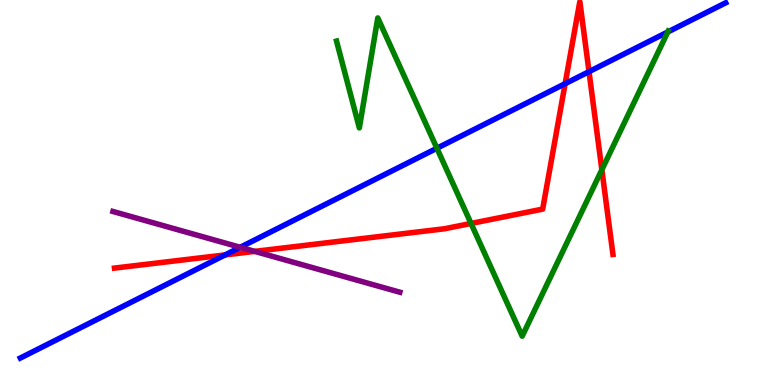[{'lines': ['blue', 'red'], 'intersections': [{'x': 2.9, 'y': 3.38}, {'x': 7.29, 'y': 7.83}, {'x': 7.6, 'y': 8.14}]}, {'lines': ['green', 'red'], 'intersections': [{'x': 6.08, 'y': 4.2}, {'x': 7.77, 'y': 5.59}]}, {'lines': ['purple', 'red'], 'intersections': [{'x': 3.29, 'y': 3.47}]}, {'lines': ['blue', 'green'], 'intersections': [{'x': 5.64, 'y': 6.15}, {'x': 8.62, 'y': 9.17}]}, {'lines': ['blue', 'purple'], 'intersections': [{'x': 3.1, 'y': 3.58}]}, {'lines': ['green', 'purple'], 'intersections': []}]